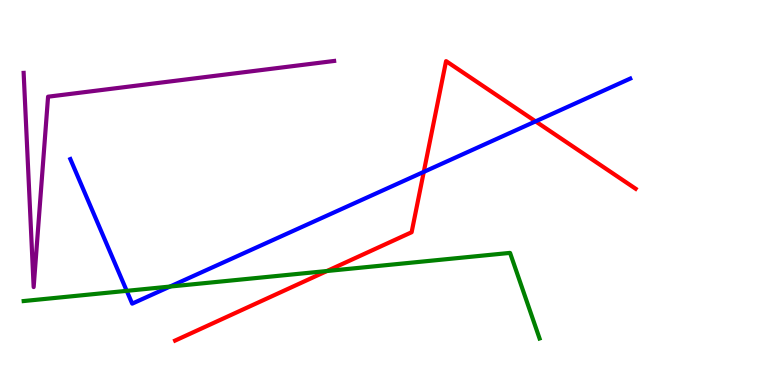[{'lines': ['blue', 'red'], 'intersections': [{'x': 5.47, 'y': 5.54}, {'x': 6.91, 'y': 6.85}]}, {'lines': ['green', 'red'], 'intersections': [{'x': 4.22, 'y': 2.96}]}, {'lines': ['purple', 'red'], 'intersections': []}, {'lines': ['blue', 'green'], 'intersections': [{'x': 1.64, 'y': 2.45}, {'x': 2.19, 'y': 2.56}]}, {'lines': ['blue', 'purple'], 'intersections': []}, {'lines': ['green', 'purple'], 'intersections': []}]